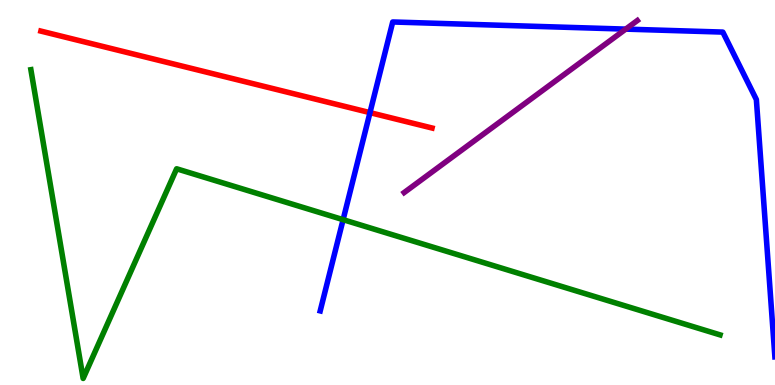[{'lines': ['blue', 'red'], 'intersections': [{'x': 4.77, 'y': 7.07}]}, {'lines': ['green', 'red'], 'intersections': []}, {'lines': ['purple', 'red'], 'intersections': []}, {'lines': ['blue', 'green'], 'intersections': [{'x': 4.43, 'y': 4.29}]}, {'lines': ['blue', 'purple'], 'intersections': [{'x': 8.07, 'y': 9.24}]}, {'lines': ['green', 'purple'], 'intersections': []}]